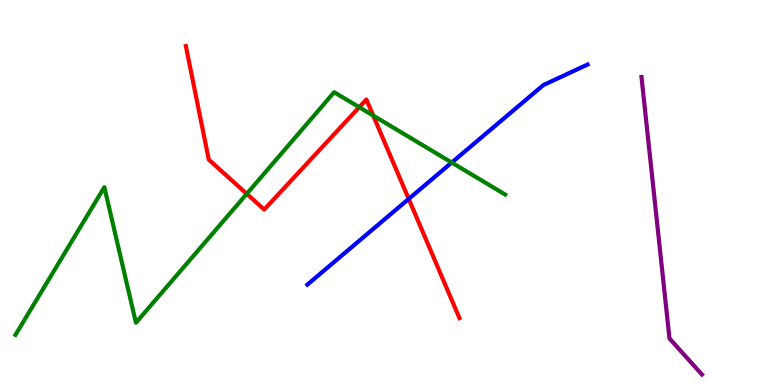[{'lines': ['blue', 'red'], 'intersections': [{'x': 5.27, 'y': 4.83}]}, {'lines': ['green', 'red'], 'intersections': [{'x': 3.18, 'y': 4.97}, {'x': 4.63, 'y': 7.22}, {'x': 4.82, 'y': 7.0}]}, {'lines': ['purple', 'red'], 'intersections': []}, {'lines': ['blue', 'green'], 'intersections': [{'x': 5.83, 'y': 5.78}]}, {'lines': ['blue', 'purple'], 'intersections': []}, {'lines': ['green', 'purple'], 'intersections': []}]